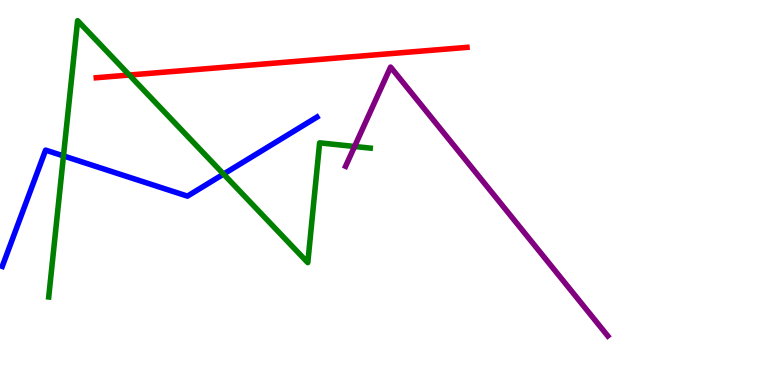[{'lines': ['blue', 'red'], 'intersections': []}, {'lines': ['green', 'red'], 'intersections': [{'x': 1.67, 'y': 8.05}]}, {'lines': ['purple', 'red'], 'intersections': []}, {'lines': ['blue', 'green'], 'intersections': [{'x': 0.819, 'y': 5.95}, {'x': 2.88, 'y': 5.48}]}, {'lines': ['blue', 'purple'], 'intersections': []}, {'lines': ['green', 'purple'], 'intersections': [{'x': 4.58, 'y': 6.2}]}]